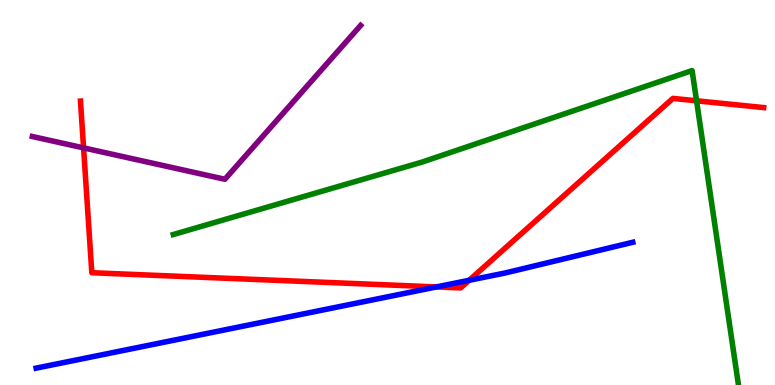[{'lines': ['blue', 'red'], 'intersections': [{'x': 5.63, 'y': 2.55}, {'x': 6.05, 'y': 2.72}]}, {'lines': ['green', 'red'], 'intersections': [{'x': 8.99, 'y': 7.38}]}, {'lines': ['purple', 'red'], 'intersections': [{'x': 1.08, 'y': 6.16}]}, {'lines': ['blue', 'green'], 'intersections': []}, {'lines': ['blue', 'purple'], 'intersections': []}, {'lines': ['green', 'purple'], 'intersections': []}]